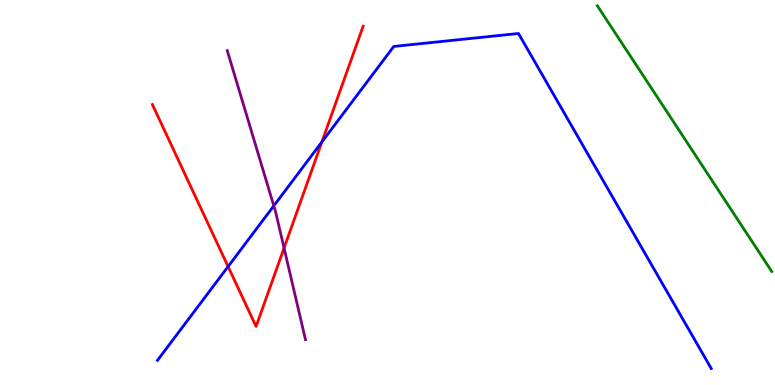[{'lines': ['blue', 'red'], 'intersections': [{'x': 2.94, 'y': 3.08}, {'x': 4.15, 'y': 6.31}]}, {'lines': ['green', 'red'], 'intersections': []}, {'lines': ['purple', 'red'], 'intersections': [{'x': 3.67, 'y': 3.56}]}, {'lines': ['blue', 'green'], 'intersections': []}, {'lines': ['blue', 'purple'], 'intersections': [{'x': 3.53, 'y': 4.65}]}, {'lines': ['green', 'purple'], 'intersections': []}]